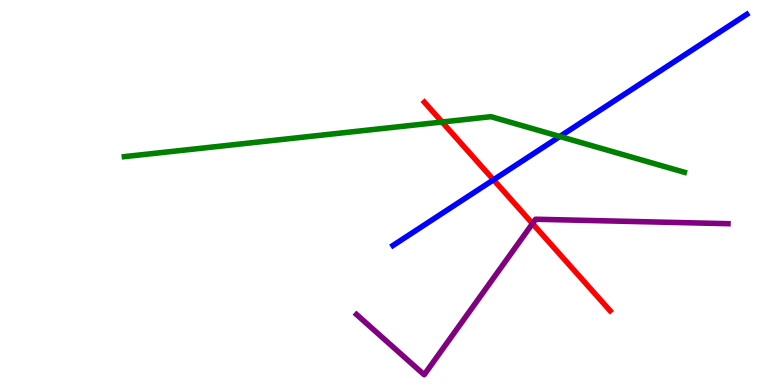[{'lines': ['blue', 'red'], 'intersections': [{'x': 6.37, 'y': 5.33}]}, {'lines': ['green', 'red'], 'intersections': [{'x': 5.7, 'y': 6.83}]}, {'lines': ['purple', 'red'], 'intersections': [{'x': 6.87, 'y': 4.19}]}, {'lines': ['blue', 'green'], 'intersections': [{'x': 7.22, 'y': 6.46}]}, {'lines': ['blue', 'purple'], 'intersections': []}, {'lines': ['green', 'purple'], 'intersections': []}]